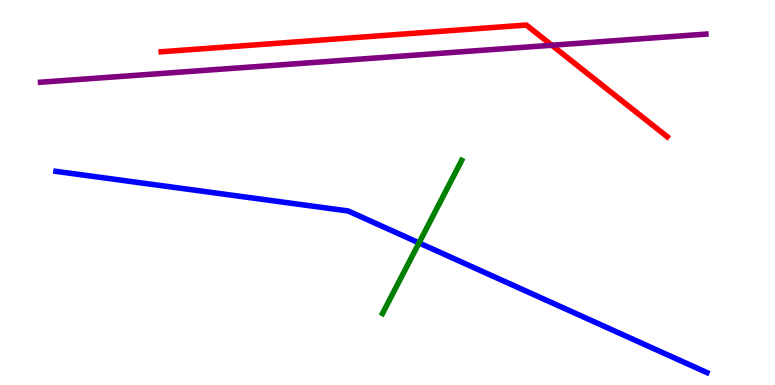[{'lines': ['blue', 'red'], 'intersections': []}, {'lines': ['green', 'red'], 'intersections': []}, {'lines': ['purple', 'red'], 'intersections': [{'x': 7.12, 'y': 8.82}]}, {'lines': ['blue', 'green'], 'intersections': [{'x': 5.41, 'y': 3.69}]}, {'lines': ['blue', 'purple'], 'intersections': []}, {'lines': ['green', 'purple'], 'intersections': []}]